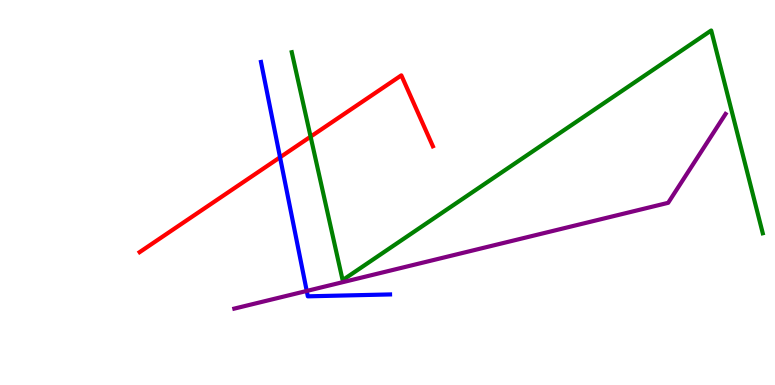[{'lines': ['blue', 'red'], 'intersections': [{'x': 3.61, 'y': 5.91}]}, {'lines': ['green', 'red'], 'intersections': [{'x': 4.01, 'y': 6.45}]}, {'lines': ['purple', 'red'], 'intersections': []}, {'lines': ['blue', 'green'], 'intersections': []}, {'lines': ['blue', 'purple'], 'intersections': [{'x': 3.96, 'y': 2.44}]}, {'lines': ['green', 'purple'], 'intersections': []}]